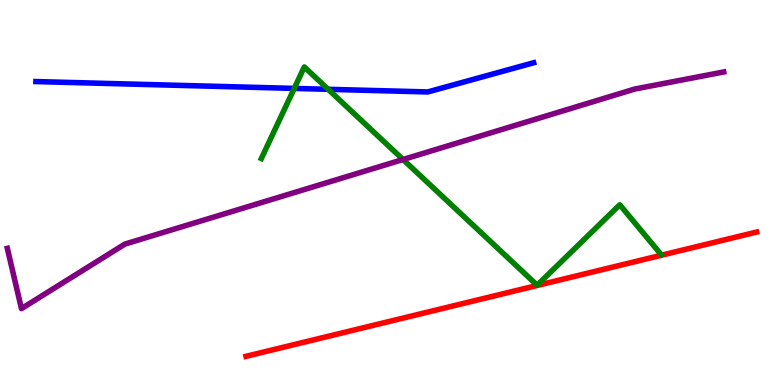[{'lines': ['blue', 'red'], 'intersections': []}, {'lines': ['green', 'red'], 'intersections': []}, {'lines': ['purple', 'red'], 'intersections': []}, {'lines': ['blue', 'green'], 'intersections': [{'x': 3.8, 'y': 7.7}, {'x': 4.23, 'y': 7.68}]}, {'lines': ['blue', 'purple'], 'intersections': []}, {'lines': ['green', 'purple'], 'intersections': [{'x': 5.2, 'y': 5.86}]}]